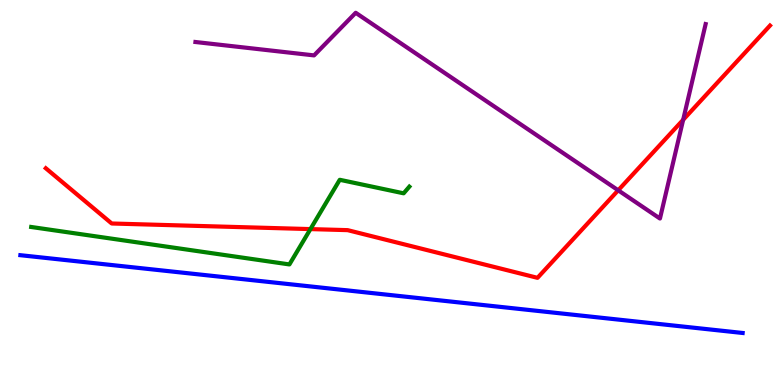[{'lines': ['blue', 'red'], 'intersections': []}, {'lines': ['green', 'red'], 'intersections': [{'x': 4.01, 'y': 4.05}]}, {'lines': ['purple', 'red'], 'intersections': [{'x': 7.98, 'y': 5.06}, {'x': 8.81, 'y': 6.89}]}, {'lines': ['blue', 'green'], 'intersections': []}, {'lines': ['blue', 'purple'], 'intersections': []}, {'lines': ['green', 'purple'], 'intersections': []}]